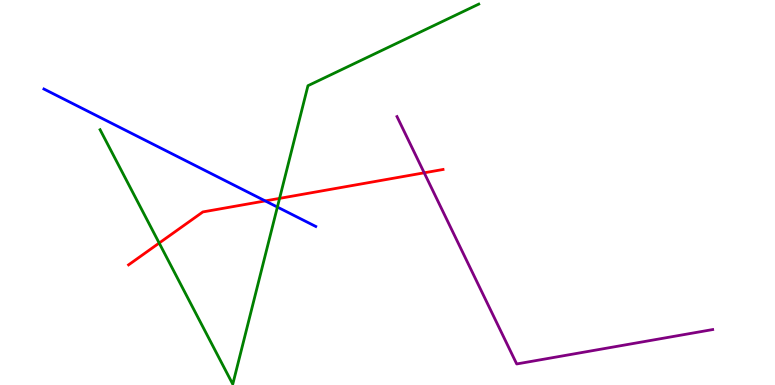[{'lines': ['blue', 'red'], 'intersections': [{'x': 3.42, 'y': 4.78}]}, {'lines': ['green', 'red'], 'intersections': [{'x': 2.05, 'y': 3.69}, {'x': 3.61, 'y': 4.85}]}, {'lines': ['purple', 'red'], 'intersections': [{'x': 5.47, 'y': 5.51}]}, {'lines': ['blue', 'green'], 'intersections': [{'x': 3.58, 'y': 4.62}]}, {'lines': ['blue', 'purple'], 'intersections': []}, {'lines': ['green', 'purple'], 'intersections': []}]